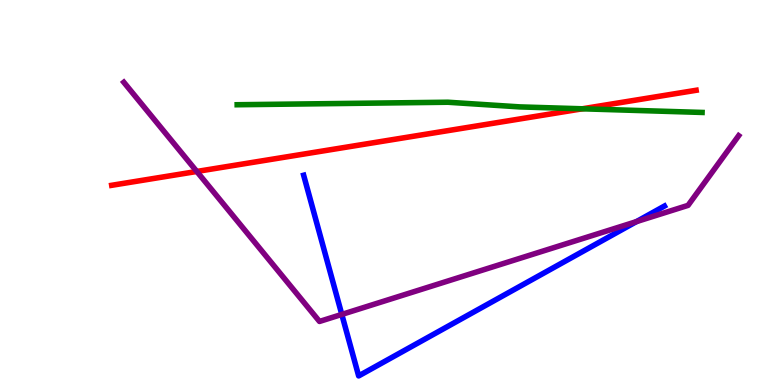[{'lines': ['blue', 'red'], 'intersections': []}, {'lines': ['green', 'red'], 'intersections': [{'x': 7.51, 'y': 7.17}]}, {'lines': ['purple', 'red'], 'intersections': [{'x': 2.54, 'y': 5.55}]}, {'lines': ['blue', 'green'], 'intersections': []}, {'lines': ['blue', 'purple'], 'intersections': [{'x': 4.41, 'y': 1.83}, {'x': 8.21, 'y': 4.24}]}, {'lines': ['green', 'purple'], 'intersections': []}]